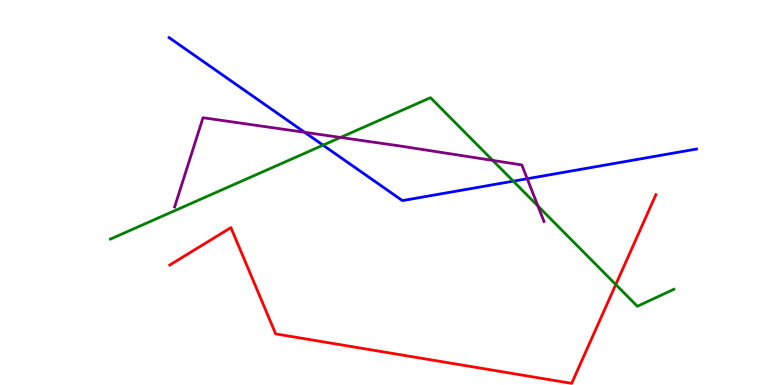[{'lines': ['blue', 'red'], 'intersections': []}, {'lines': ['green', 'red'], 'intersections': [{'x': 7.95, 'y': 2.61}]}, {'lines': ['purple', 'red'], 'intersections': []}, {'lines': ['blue', 'green'], 'intersections': [{'x': 4.17, 'y': 6.23}, {'x': 6.62, 'y': 5.29}]}, {'lines': ['blue', 'purple'], 'intersections': [{'x': 3.93, 'y': 6.56}, {'x': 6.8, 'y': 5.36}]}, {'lines': ['green', 'purple'], 'intersections': [{'x': 4.39, 'y': 6.43}, {'x': 6.36, 'y': 5.83}, {'x': 6.94, 'y': 4.65}]}]